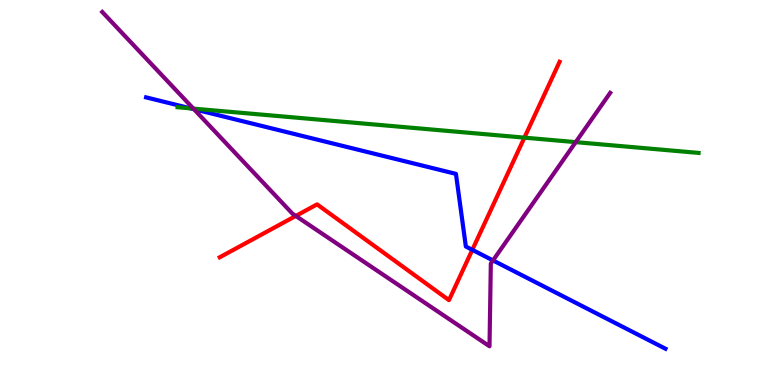[{'lines': ['blue', 'red'], 'intersections': [{'x': 6.09, 'y': 3.51}]}, {'lines': ['green', 'red'], 'intersections': [{'x': 6.77, 'y': 6.42}]}, {'lines': ['purple', 'red'], 'intersections': [{'x': 3.82, 'y': 4.39}]}, {'lines': ['blue', 'green'], 'intersections': [{'x': 2.46, 'y': 7.18}]}, {'lines': ['blue', 'purple'], 'intersections': [{'x': 2.5, 'y': 7.16}, {'x': 6.36, 'y': 3.24}]}, {'lines': ['green', 'purple'], 'intersections': [{'x': 2.5, 'y': 7.18}, {'x': 7.43, 'y': 6.31}]}]